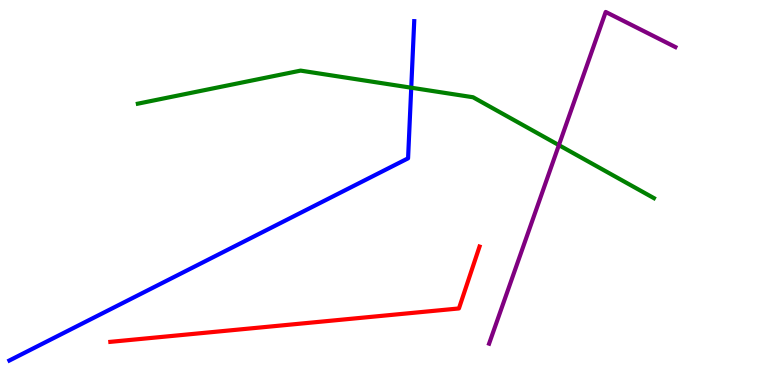[{'lines': ['blue', 'red'], 'intersections': []}, {'lines': ['green', 'red'], 'intersections': []}, {'lines': ['purple', 'red'], 'intersections': []}, {'lines': ['blue', 'green'], 'intersections': [{'x': 5.31, 'y': 7.72}]}, {'lines': ['blue', 'purple'], 'intersections': []}, {'lines': ['green', 'purple'], 'intersections': [{'x': 7.21, 'y': 6.23}]}]